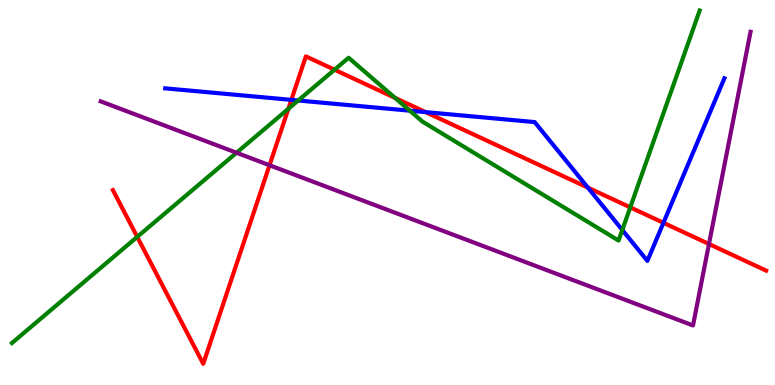[{'lines': ['blue', 'red'], 'intersections': [{'x': 3.76, 'y': 7.41}, {'x': 5.49, 'y': 7.09}, {'x': 7.59, 'y': 5.13}, {'x': 8.56, 'y': 4.21}]}, {'lines': ['green', 'red'], 'intersections': [{'x': 1.77, 'y': 3.85}, {'x': 3.72, 'y': 7.17}, {'x': 4.32, 'y': 8.19}, {'x': 5.1, 'y': 7.46}, {'x': 8.13, 'y': 4.61}]}, {'lines': ['purple', 'red'], 'intersections': [{'x': 3.48, 'y': 5.71}, {'x': 9.15, 'y': 3.66}]}, {'lines': ['blue', 'green'], 'intersections': [{'x': 3.85, 'y': 7.39}, {'x': 5.29, 'y': 7.13}, {'x': 8.03, 'y': 4.03}]}, {'lines': ['blue', 'purple'], 'intersections': []}, {'lines': ['green', 'purple'], 'intersections': [{'x': 3.05, 'y': 6.03}]}]